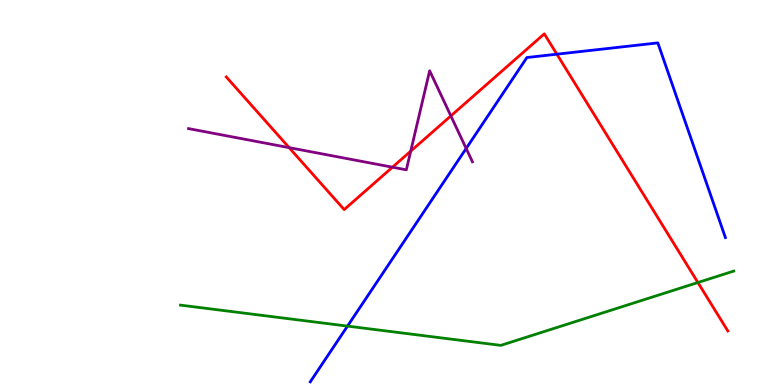[{'lines': ['blue', 'red'], 'intersections': [{'x': 7.19, 'y': 8.59}]}, {'lines': ['green', 'red'], 'intersections': [{'x': 9.01, 'y': 2.66}]}, {'lines': ['purple', 'red'], 'intersections': [{'x': 3.73, 'y': 6.17}, {'x': 5.06, 'y': 5.66}, {'x': 5.3, 'y': 6.07}, {'x': 5.82, 'y': 6.99}]}, {'lines': ['blue', 'green'], 'intersections': [{'x': 4.48, 'y': 1.53}]}, {'lines': ['blue', 'purple'], 'intersections': [{'x': 6.02, 'y': 6.14}]}, {'lines': ['green', 'purple'], 'intersections': []}]